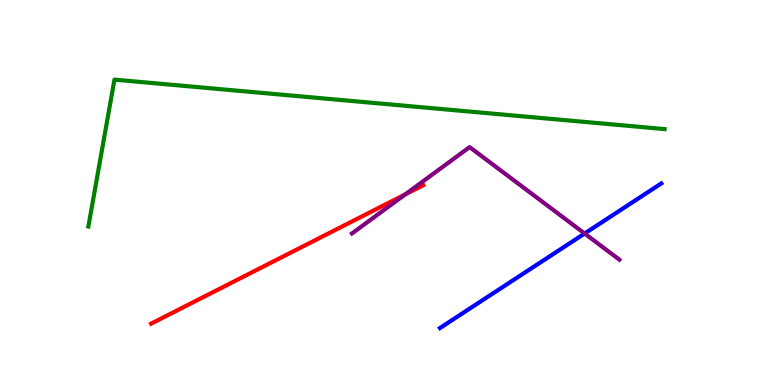[{'lines': ['blue', 'red'], 'intersections': []}, {'lines': ['green', 'red'], 'intersections': []}, {'lines': ['purple', 'red'], 'intersections': [{'x': 5.23, 'y': 4.95}]}, {'lines': ['blue', 'green'], 'intersections': []}, {'lines': ['blue', 'purple'], 'intersections': [{'x': 7.54, 'y': 3.93}]}, {'lines': ['green', 'purple'], 'intersections': []}]